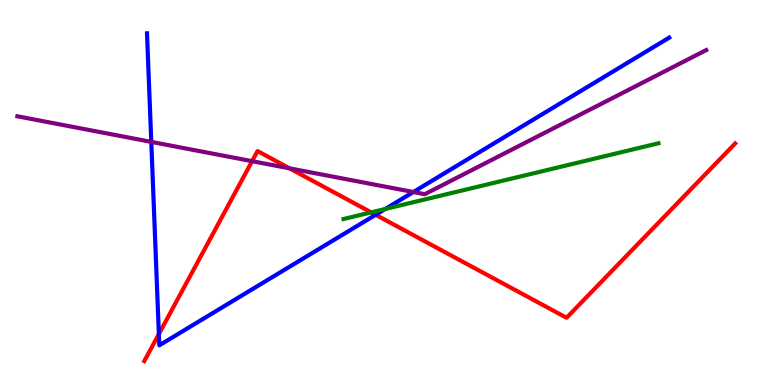[{'lines': ['blue', 'red'], 'intersections': [{'x': 2.05, 'y': 1.32}, {'x': 4.85, 'y': 4.42}]}, {'lines': ['green', 'red'], 'intersections': [{'x': 4.79, 'y': 4.48}]}, {'lines': ['purple', 'red'], 'intersections': [{'x': 3.25, 'y': 5.81}, {'x': 3.74, 'y': 5.63}]}, {'lines': ['blue', 'green'], 'intersections': [{'x': 4.97, 'y': 4.57}]}, {'lines': ['blue', 'purple'], 'intersections': [{'x': 1.95, 'y': 6.31}, {'x': 5.33, 'y': 5.01}]}, {'lines': ['green', 'purple'], 'intersections': []}]